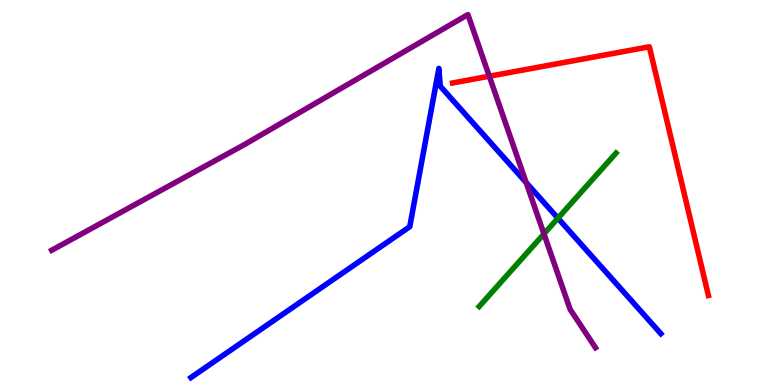[{'lines': ['blue', 'red'], 'intersections': []}, {'lines': ['green', 'red'], 'intersections': []}, {'lines': ['purple', 'red'], 'intersections': [{'x': 6.31, 'y': 8.02}]}, {'lines': ['blue', 'green'], 'intersections': [{'x': 7.2, 'y': 4.33}]}, {'lines': ['blue', 'purple'], 'intersections': [{'x': 6.79, 'y': 5.26}]}, {'lines': ['green', 'purple'], 'intersections': [{'x': 7.02, 'y': 3.93}]}]